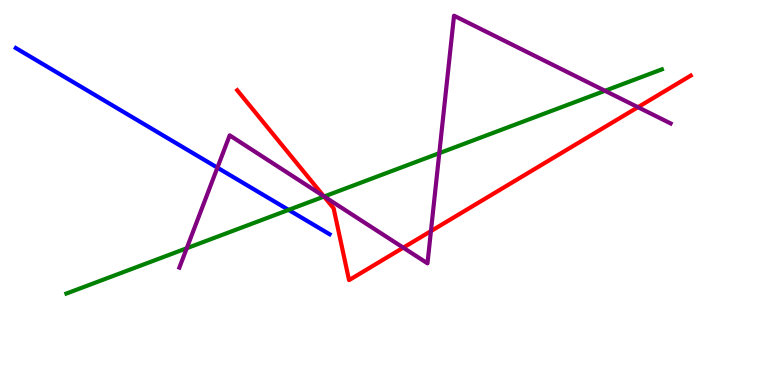[{'lines': ['blue', 'red'], 'intersections': []}, {'lines': ['green', 'red'], 'intersections': [{'x': 4.18, 'y': 4.89}]}, {'lines': ['purple', 'red'], 'intersections': [{'x': 4.18, 'y': 4.9}, {'x': 5.2, 'y': 3.57}, {'x': 5.56, 'y': 4.0}, {'x': 8.23, 'y': 7.22}]}, {'lines': ['blue', 'green'], 'intersections': [{'x': 3.72, 'y': 4.55}]}, {'lines': ['blue', 'purple'], 'intersections': [{'x': 2.81, 'y': 5.65}]}, {'lines': ['green', 'purple'], 'intersections': [{'x': 2.41, 'y': 3.55}, {'x': 4.18, 'y': 4.9}, {'x': 5.67, 'y': 6.02}, {'x': 7.81, 'y': 7.64}]}]